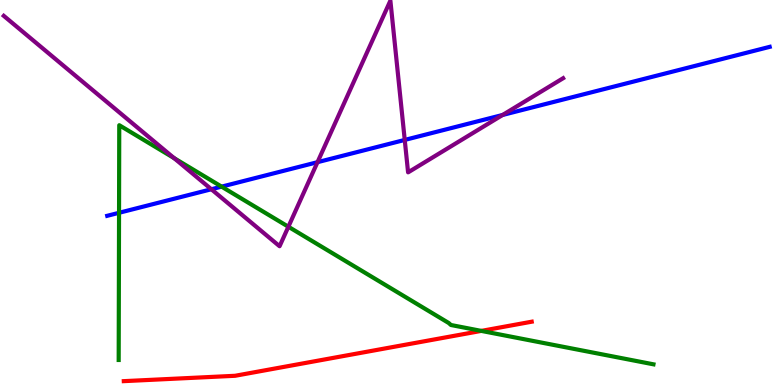[{'lines': ['blue', 'red'], 'intersections': []}, {'lines': ['green', 'red'], 'intersections': [{'x': 6.21, 'y': 1.41}]}, {'lines': ['purple', 'red'], 'intersections': []}, {'lines': ['blue', 'green'], 'intersections': [{'x': 1.54, 'y': 4.47}, {'x': 2.86, 'y': 5.15}]}, {'lines': ['blue', 'purple'], 'intersections': [{'x': 2.73, 'y': 5.08}, {'x': 4.1, 'y': 5.79}, {'x': 5.22, 'y': 6.37}, {'x': 6.49, 'y': 7.01}]}, {'lines': ['green', 'purple'], 'intersections': [{'x': 2.25, 'y': 5.89}, {'x': 3.72, 'y': 4.11}]}]